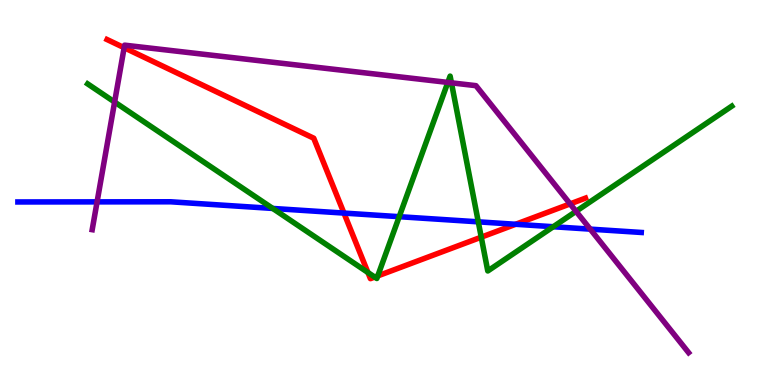[{'lines': ['blue', 'red'], 'intersections': [{'x': 4.44, 'y': 4.47}, {'x': 6.65, 'y': 4.17}]}, {'lines': ['green', 'red'], 'intersections': [{'x': 4.75, 'y': 2.92}, {'x': 4.83, 'y': 2.8}, {'x': 4.87, 'y': 2.83}, {'x': 6.21, 'y': 3.84}]}, {'lines': ['purple', 'red'], 'intersections': [{'x': 1.6, 'y': 8.76}, {'x': 7.36, 'y': 4.7}]}, {'lines': ['blue', 'green'], 'intersections': [{'x': 3.52, 'y': 4.59}, {'x': 5.15, 'y': 4.37}, {'x': 6.17, 'y': 4.24}, {'x': 7.14, 'y': 4.11}]}, {'lines': ['blue', 'purple'], 'intersections': [{'x': 1.25, 'y': 4.76}, {'x': 7.62, 'y': 4.05}]}, {'lines': ['green', 'purple'], 'intersections': [{'x': 1.48, 'y': 7.35}, {'x': 5.78, 'y': 7.86}, {'x': 5.82, 'y': 7.85}, {'x': 7.43, 'y': 4.51}]}]